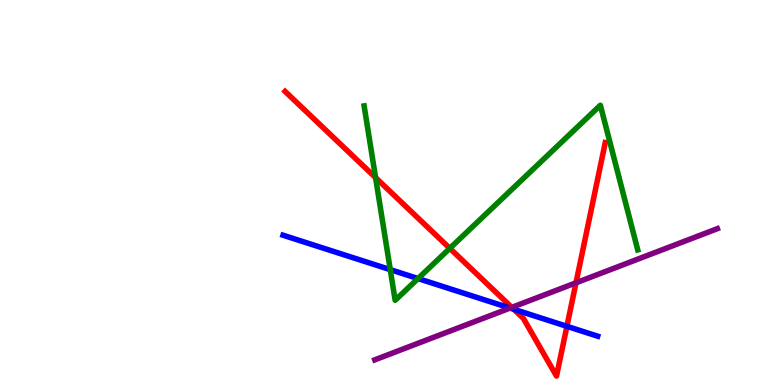[{'lines': ['blue', 'red'], 'intersections': [{'x': 6.63, 'y': 1.97}, {'x': 7.31, 'y': 1.52}]}, {'lines': ['green', 'red'], 'intersections': [{'x': 4.85, 'y': 5.39}, {'x': 5.8, 'y': 3.55}]}, {'lines': ['purple', 'red'], 'intersections': [{'x': 6.6, 'y': 2.02}, {'x': 7.43, 'y': 2.65}]}, {'lines': ['blue', 'green'], 'intersections': [{'x': 5.04, 'y': 3.0}, {'x': 5.39, 'y': 2.76}]}, {'lines': ['blue', 'purple'], 'intersections': [{'x': 6.58, 'y': 2.0}]}, {'lines': ['green', 'purple'], 'intersections': []}]